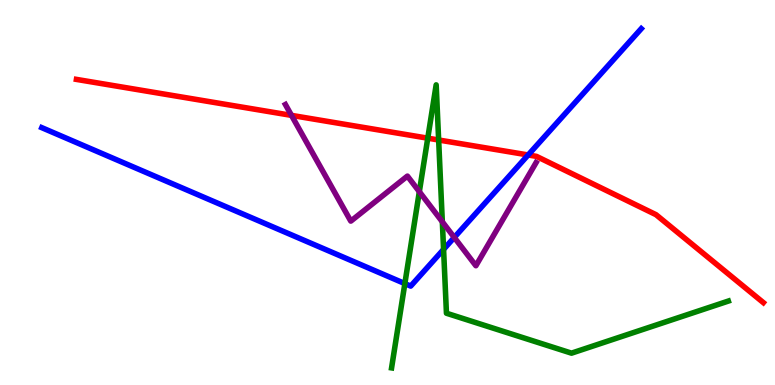[{'lines': ['blue', 'red'], 'intersections': [{'x': 6.81, 'y': 5.97}]}, {'lines': ['green', 'red'], 'intersections': [{'x': 5.52, 'y': 6.41}, {'x': 5.66, 'y': 6.36}]}, {'lines': ['purple', 'red'], 'intersections': [{'x': 3.76, 'y': 7.0}]}, {'lines': ['blue', 'green'], 'intersections': [{'x': 5.22, 'y': 2.63}, {'x': 5.72, 'y': 3.52}]}, {'lines': ['blue', 'purple'], 'intersections': [{'x': 5.86, 'y': 3.83}]}, {'lines': ['green', 'purple'], 'intersections': [{'x': 5.41, 'y': 5.02}, {'x': 5.71, 'y': 4.24}]}]